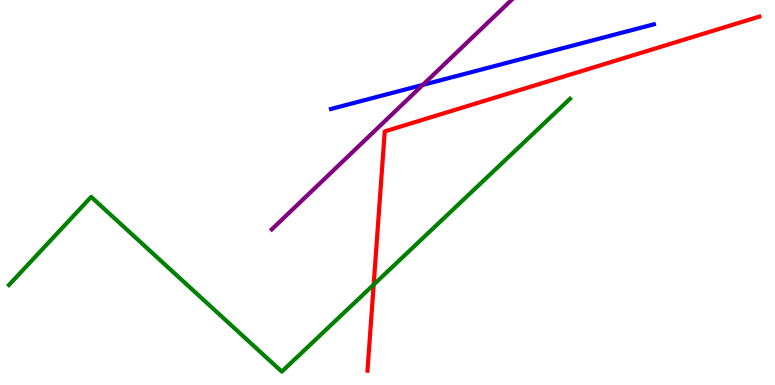[{'lines': ['blue', 'red'], 'intersections': []}, {'lines': ['green', 'red'], 'intersections': [{'x': 4.82, 'y': 2.61}]}, {'lines': ['purple', 'red'], 'intersections': []}, {'lines': ['blue', 'green'], 'intersections': []}, {'lines': ['blue', 'purple'], 'intersections': [{'x': 5.46, 'y': 7.79}]}, {'lines': ['green', 'purple'], 'intersections': []}]